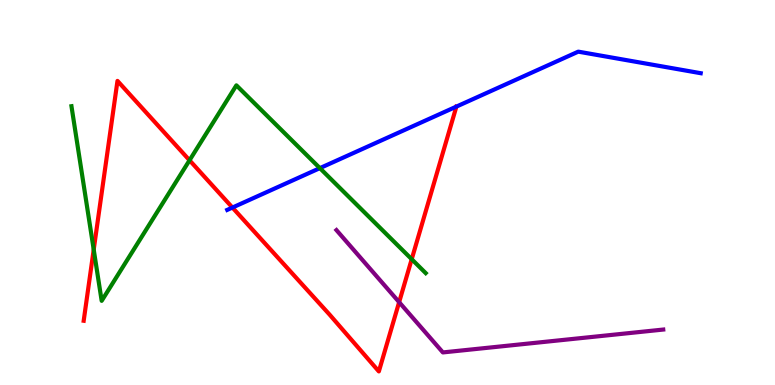[{'lines': ['blue', 'red'], 'intersections': [{'x': 3.0, 'y': 4.61}]}, {'lines': ['green', 'red'], 'intersections': [{'x': 1.21, 'y': 3.52}, {'x': 2.45, 'y': 5.84}, {'x': 5.31, 'y': 3.27}]}, {'lines': ['purple', 'red'], 'intersections': [{'x': 5.15, 'y': 2.15}]}, {'lines': ['blue', 'green'], 'intersections': [{'x': 4.13, 'y': 5.63}]}, {'lines': ['blue', 'purple'], 'intersections': []}, {'lines': ['green', 'purple'], 'intersections': []}]